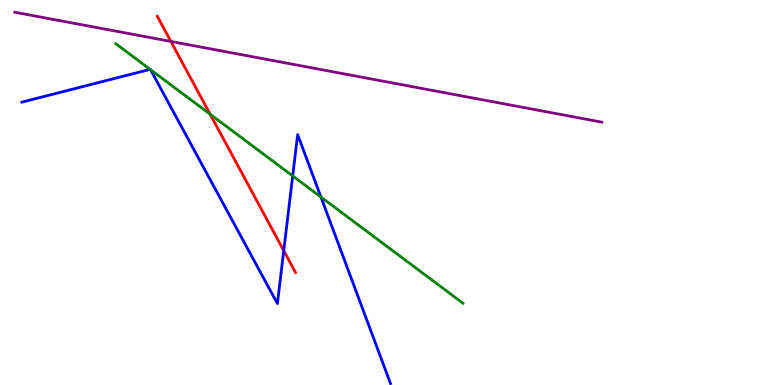[{'lines': ['blue', 'red'], 'intersections': [{'x': 3.66, 'y': 3.49}]}, {'lines': ['green', 'red'], 'intersections': [{'x': 2.71, 'y': 7.03}]}, {'lines': ['purple', 'red'], 'intersections': [{'x': 2.2, 'y': 8.92}]}, {'lines': ['blue', 'green'], 'intersections': [{'x': 1.94, 'y': 8.2}, {'x': 1.94, 'y': 8.19}, {'x': 3.78, 'y': 5.43}, {'x': 4.14, 'y': 4.88}]}, {'lines': ['blue', 'purple'], 'intersections': []}, {'lines': ['green', 'purple'], 'intersections': []}]